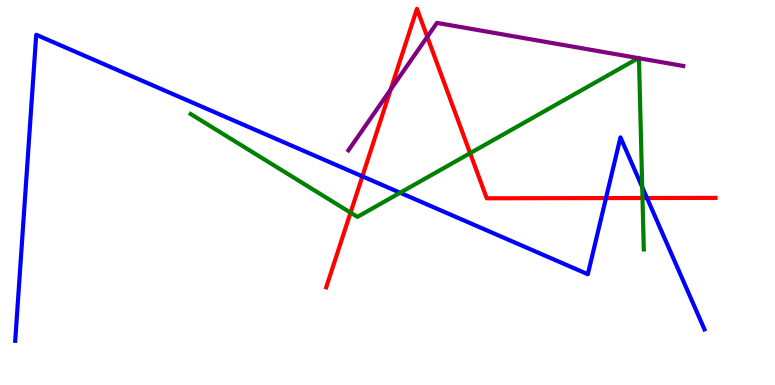[{'lines': ['blue', 'red'], 'intersections': [{'x': 4.68, 'y': 5.42}, {'x': 7.82, 'y': 4.86}, {'x': 8.35, 'y': 4.86}]}, {'lines': ['green', 'red'], 'intersections': [{'x': 4.52, 'y': 4.48}, {'x': 6.07, 'y': 6.02}, {'x': 8.29, 'y': 4.86}]}, {'lines': ['purple', 'red'], 'intersections': [{'x': 5.04, 'y': 7.67}, {'x': 5.51, 'y': 9.04}]}, {'lines': ['blue', 'green'], 'intersections': [{'x': 5.16, 'y': 4.99}, {'x': 8.29, 'y': 5.14}]}, {'lines': ['blue', 'purple'], 'intersections': []}, {'lines': ['green', 'purple'], 'intersections': [{'x': 8.24, 'y': 8.49}, {'x': 8.24, 'y': 8.49}]}]